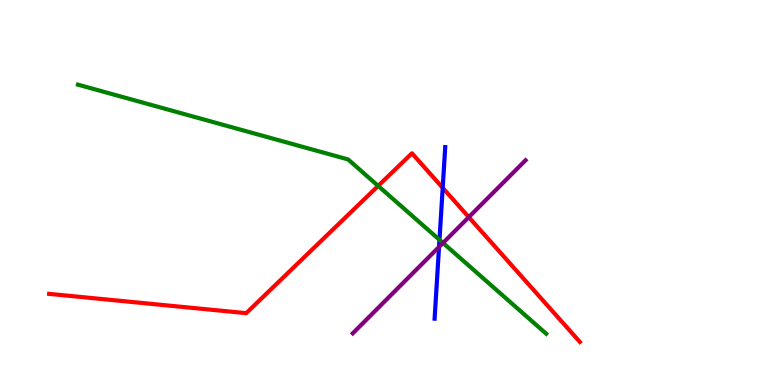[{'lines': ['blue', 'red'], 'intersections': [{'x': 5.71, 'y': 5.12}]}, {'lines': ['green', 'red'], 'intersections': [{'x': 4.88, 'y': 5.17}]}, {'lines': ['purple', 'red'], 'intersections': [{'x': 6.05, 'y': 4.36}]}, {'lines': ['blue', 'green'], 'intersections': [{'x': 5.67, 'y': 3.77}]}, {'lines': ['blue', 'purple'], 'intersections': [{'x': 5.67, 'y': 3.59}]}, {'lines': ['green', 'purple'], 'intersections': [{'x': 5.72, 'y': 3.69}]}]